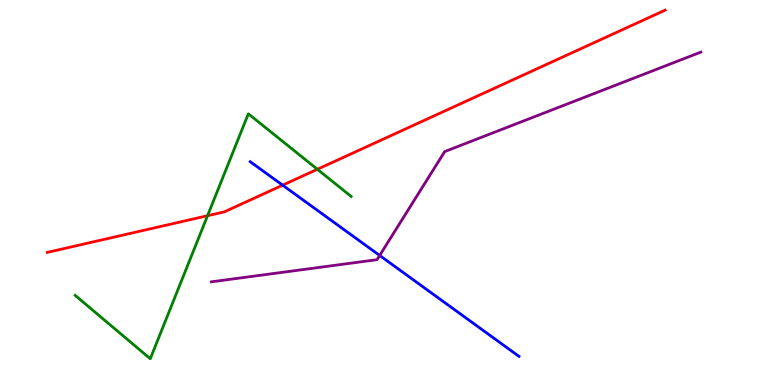[{'lines': ['blue', 'red'], 'intersections': [{'x': 3.65, 'y': 5.19}]}, {'lines': ['green', 'red'], 'intersections': [{'x': 2.68, 'y': 4.4}, {'x': 4.09, 'y': 5.6}]}, {'lines': ['purple', 'red'], 'intersections': []}, {'lines': ['blue', 'green'], 'intersections': []}, {'lines': ['blue', 'purple'], 'intersections': [{'x': 4.9, 'y': 3.36}]}, {'lines': ['green', 'purple'], 'intersections': []}]